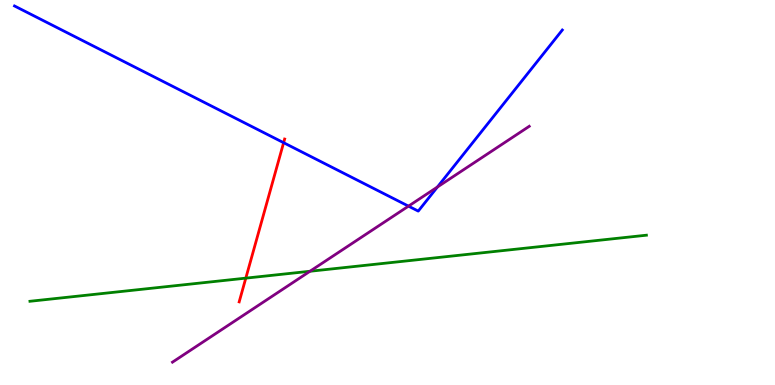[{'lines': ['blue', 'red'], 'intersections': [{'x': 3.66, 'y': 6.29}]}, {'lines': ['green', 'red'], 'intersections': [{'x': 3.17, 'y': 2.78}]}, {'lines': ['purple', 'red'], 'intersections': []}, {'lines': ['blue', 'green'], 'intersections': []}, {'lines': ['blue', 'purple'], 'intersections': [{'x': 5.27, 'y': 4.65}, {'x': 5.64, 'y': 5.14}]}, {'lines': ['green', 'purple'], 'intersections': [{'x': 4.0, 'y': 2.95}]}]